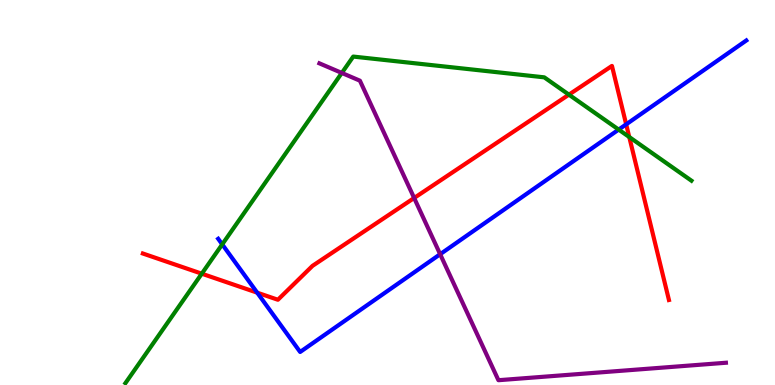[{'lines': ['blue', 'red'], 'intersections': [{'x': 3.32, 'y': 2.4}, {'x': 8.08, 'y': 6.77}]}, {'lines': ['green', 'red'], 'intersections': [{'x': 2.6, 'y': 2.89}, {'x': 7.34, 'y': 7.54}, {'x': 8.12, 'y': 6.44}]}, {'lines': ['purple', 'red'], 'intersections': [{'x': 5.34, 'y': 4.86}]}, {'lines': ['blue', 'green'], 'intersections': [{'x': 2.87, 'y': 3.65}, {'x': 7.98, 'y': 6.63}]}, {'lines': ['blue', 'purple'], 'intersections': [{'x': 5.68, 'y': 3.4}]}, {'lines': ['green', 'purple'], 'intersections': [{'x': 4.41, 'y': 8.11}]}]